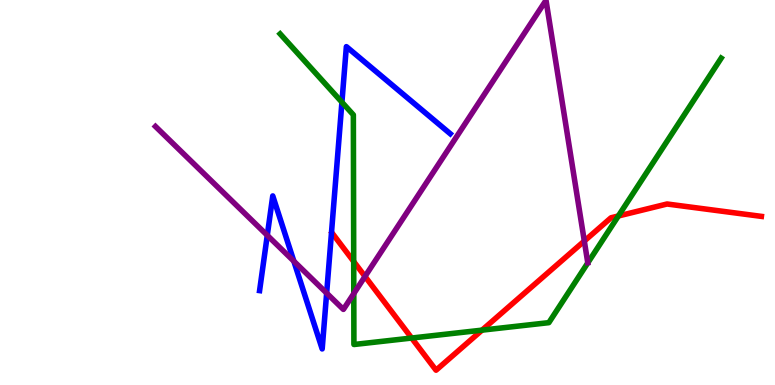[{'lines': ['blue', 'red'], 'intersections': []}, {'lines': ['green', 'red'], 'intersections': [{'x': 4.56, 'y': 3.21}, {'x': 5.31, 'y': 1.22}, {'x': 6.22, 'y': 1.42}, {'x': 7.98, 'y': 4.39}]}, {'lines': ['purple', 'red'], 'intersections': [{'x': 4.71, 'y': 2.82}, {'x': 7.54, 'y': 3.74}]}, {'lines': ['blue', 'green'], 'intersections': [{'x': 4.41, 'y': 7.35}]}, {'lines': ['blue', 'purple'], 'intersections': [{'x': 3.45, 'y': 3.89}, {'x': 3.79, 'y': 3.22}, {'x': 4.21, 'y': 2.39}]}, {'lines': ['green', 'purple'], 'intersections': [{'x': 4.57, 'y': 2.38}]}]